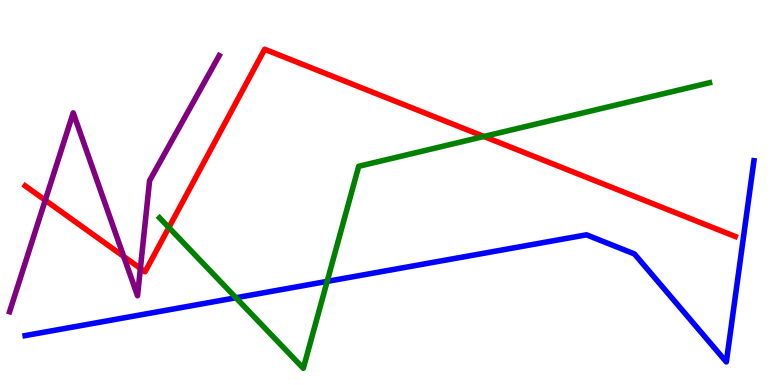[{'lines': ['blue', 'red'], 'intersections': []}, {'lines': ['green', 'red'], 'intersections': [{'x': 2.18, 'y': 4.09}, {'x': 6.24, 'y': 6.46}]}, {'lines': ['purple', 'red'], 'intersections': [{'x': 0.584, 'y': 4.8}, {'x': 1.6, 'y': 3.34}, {'x': 1.81, 'y': 3.03}]}, {'lines': ['blue', 'green'], 'intersections': [{'x': 3.04, 'y': 2.27}, {'x': 4.22, 'y': 2.69}]}, {'lines': ['blue', 'purple'], 'intersections': []}, {'lines': ['green', 'purple'], 'intersections': []}]